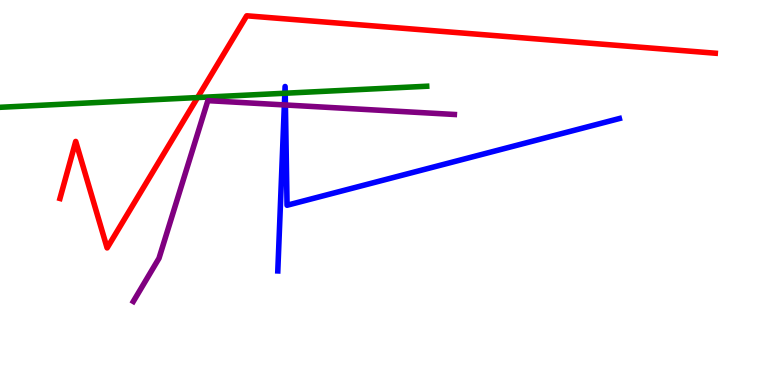[{'lines': ['blue', 'red'], 'intersections': []}, {'lines': ['green', 'red'], 'intersections': [{'x': 2.55, 'y': 7.47}]}, {'lines': ['purple', 'red'], 'intersections': []}, {'lines': ['blue', 'green'], 'intersections': [{'x': 3.68, 'y': 7.58}, {'x': 3.68, 'y': 7.58}]}, {'lines': ['blue', 'purple'], 'intersections': [{'x': 3.67, 'y': 7.27}, {'x': 3.68, 'y': 7.27}]}, {'lines': ['green', 'purple'], 'intersections': []}]